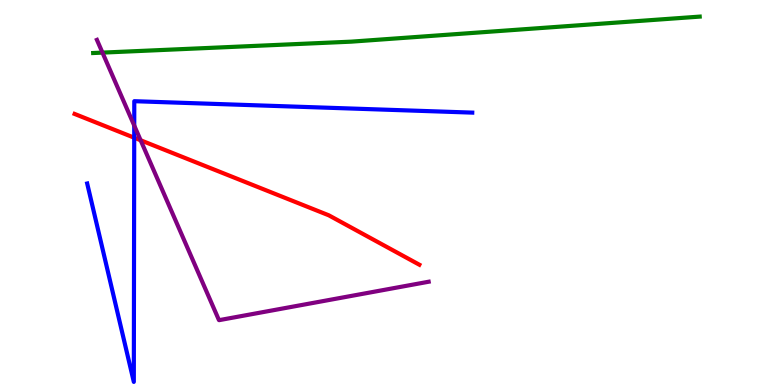[{'lines': ['blue', 'red'], 'intersections': [{'x': 1.73, 'y': 6.42}]}, {'lines': ['green', 'red'], 'intersections': []}, {'lines': ['purple', 'red'], 'intersections': [{'x': 1.81, 'y': 6.36}]}, {'lines': ['blue', 'green'], 'intersections': []}, {'lines': ['blue', 'purple'], 'intersections': [{'x': 1.73, 'y': 6.74}]}, {'lines': ['green', 'purple'], 'intersections': [{'x': 1.32, 'y': 8.63}]}]